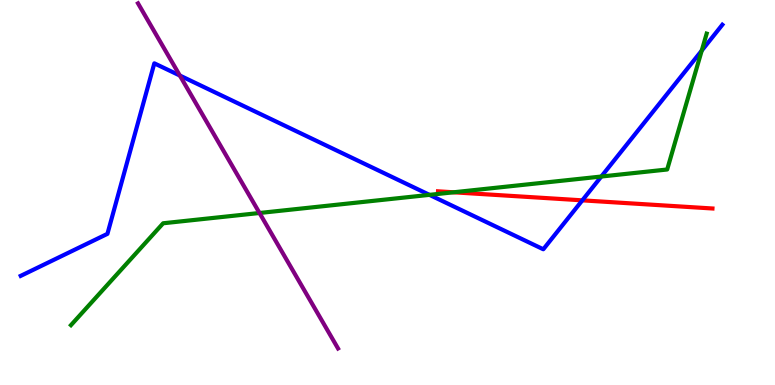[{'lines': ['blue', 'red'], 'intersections': [{'x': 7.51, 'y': 4.8}]}, {'lines': ['green', 'red'], 'intersections': [{'x': 5.85, 'y': 5.01}]}, {'lines': ['purple', 'red'], 'intersections': []}, {'lines': ['blue', 'green'], 'intersections': [{'x': 5.54, 'y': 4.94}, {'x': 7.76, 'y': 5.41}, {'x': 9.05, 'y': 8.69}]}, {'lines': ['blue', 'purple'], 'intersections': [{'x': 2.32, 'y': 8.04}]}, {'lines': ['green', 'purple'], 'intersections': [{'x': 3.35, 'y': 4.47}]}]